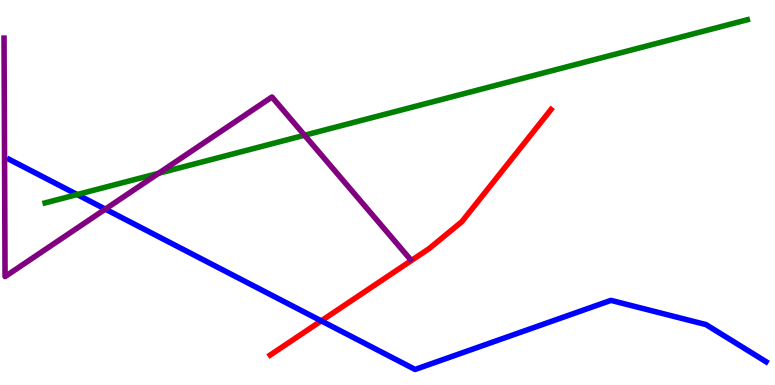[{'lines': ['blue', 'red'], 'intersections': [{'x': 4.15, 'y': 1.67}]}, {'lines': ['green', 'red'], 'intersections': []}, {'lines': ['purple', 'red'], 'intersections': []}, {'lines': ['blue', 'green'], 'intersections': [{'x': 0.996, 'y': 4.95}]}, {'lines': ['blue', 'purple'], 'intersections': [{'x': 1.36, 'y': 4.57}]}, {'lines': ['green', 'purple'], 'intersections': [{'x': 2.05, 'y': 5.5}, {'x': 3.93, 'y': 6.49}]}]